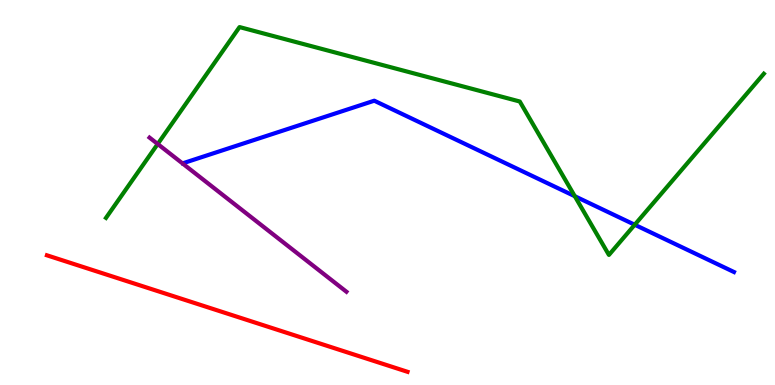[{'lines': ['blue', 'red'], 'intersections': []}, {'lines': ['green', 'red'], 'intersections': []}, {'lines': ['purple', 'red'], 'intersections': []}, {'lines': ['blue', 'green'], 'intersections': [{'x': 7.42, 'y': 4.9}, {'x': 8.19, 'y': 4.16}]}, {'lines': ['blue', 'purple'], 'intersections': []}, {'lines': ['green', 'purple'], 'intersections': [{'x': 2.03, 'y': 6.26}]}]